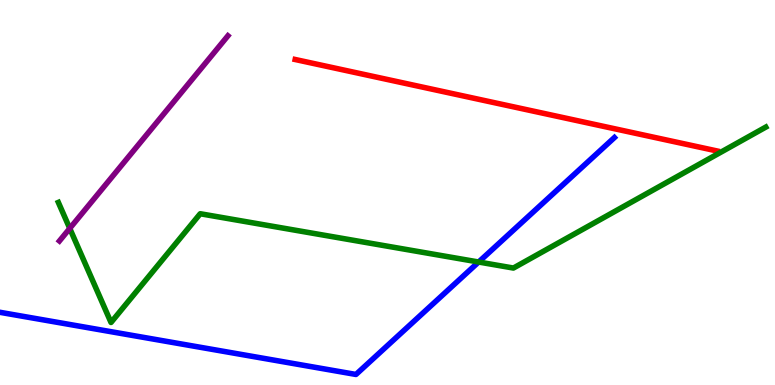[{'lines': ['blue', 'red'], 'intersections': []}, {'lines': ['green', 'red'], 'intersections': []}, {'lines': ['purple', 'red'], 'intersections': []}, {'lines': ['blue', 'green'], 'intersections': [{'x': 6.18, 'y': 3.19}]}, {'lines': ['blue', 'purple'], 'intersections': []}, {'lines': ['green', 'purple'], 'intersections': [{'x': 0.9, 'y': 4.07}]}]